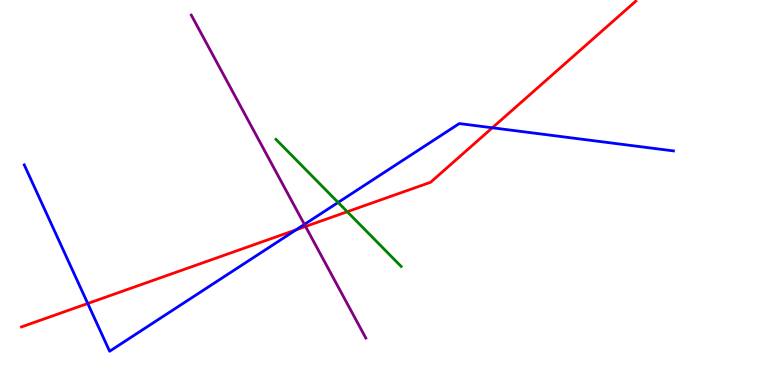[{'lines': ['blue', 'red'], 'intersections': [{'x': 1.13, 'y': 2.12}, {'x': 3.82, 'y': 4.03}, {'x': 6.35, 'y': 6.68}]}, {'lines': ['green', 'red'], 'intersections': [{'x': 4.48, 'y': 4.5}]}, {'lines': ['purple', 'red'], 'intersections': [{'x': 3.94, 'y': 4.12}]}, {'lines': ['blue', 'green'], 'intersections': [{'x': 4.36, 'y': 4.74}]}, {'lines': ['blue', 'purple'], 'intersections': [{'x': 3.93, 'y': 4.17}]}, {'lines': ['green', 'purple'], 'intersections': []}]